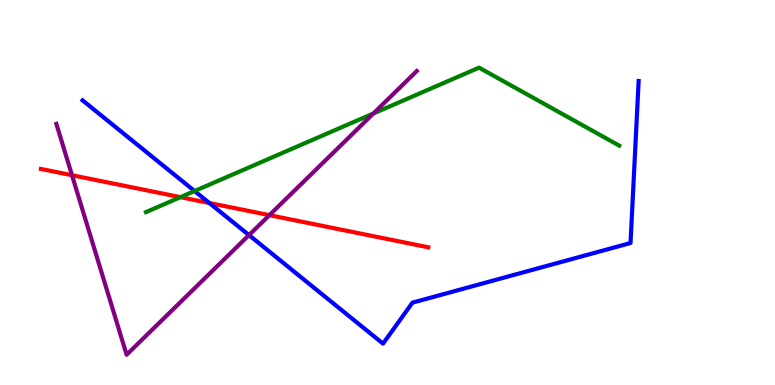[{'lines': ['blue', 'red'], 'intersections': [{'x': 2.7, 'y': 4.73}]}, {'lines': ['green', 'red'], 'intersections': [{'x': 2.33, 'y': 4.88}]}, {'lines': ['purple', 'red'], 'intersections': [{'x': 0.929, 'y': 5.45}, {'x': 3.48, 'y': 4.41}]}, {'lines': ['blue', 'green'], 'intersections': [{'x': 2.51, 'y': 5.04}]}, {'lines': ['blue', 'purple'], 'intersections': [{'x': 3.21, 'y': 3.89}]}, {'lines': ['green', 'purple'], 'intersections': [{'x': 4.82, 'y': 7.05}]}]